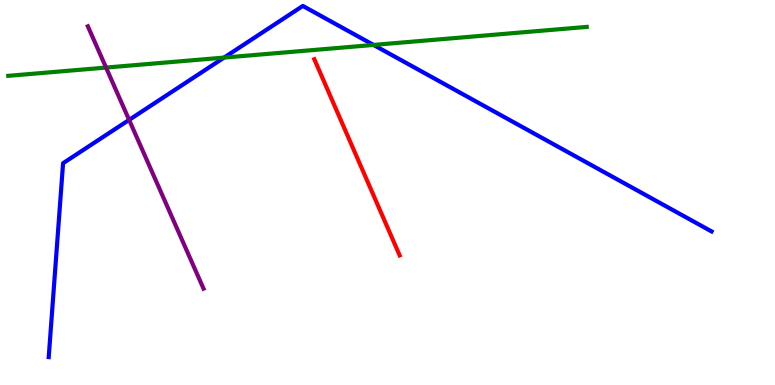[{'lines': ['blue', 'red'], 'intersections': []}, {'lines': ['green', 'red'], 'intersections': []}, {'lines': ['purple', 'red'], 'intersections': []}, {'lines': ['blue', 'green'], 'intersections': [{'x': 2.89, 'y': 8.5}, {'x': 4.82, 'y': 8.83}]}, {'lines': ['blue', 'purple'], 'intersections': [{'x': 1.67, 'y': 6.89}]}, {'lines': ['green', 'purple'], 'intersections': [{'x': 1.37, 'y': 8.25}]}]